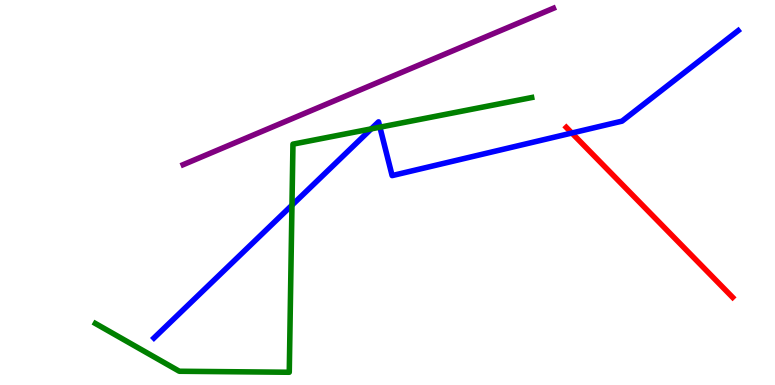[{'lines': ['blue', 'red'], 'intersections': [{'x': 7.38, 'y': 6.54}]}, {'lines': ['green', 'red'], 'intersections': []}, {'lines': ['purple', 'red'], 'intersections': []}, {'lines': ['blue', 'green'], 'intersections': [{'x': 3.77, 'y': 4.67}, {'x': 4.79, 'y': 6.65}, {'x': 4.9, 'y': 6.7}]}, {'lines': ['blue', 'purple'], 'intersections': []}, {'lines': ['green', 'purple'], 'intersections': []}]